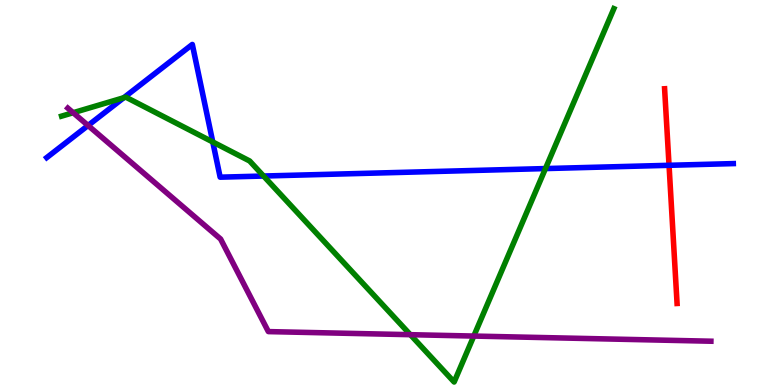[{'lines': ['blue', 'red'], 'intersections': [{'x': 8.63, 'y': 5.71}]}, {'lines': ['green', 'red'], 'intersections': []}, {'lines': ['purple', 'red'], 'intersections': []}, {'lines': ['blue', 'green'], 'intersections': [{'x': 1.6, 'y': 7.46}, {'x': 2.75, 'y': 6.31}, {'x': 3.4, 'y': 5.43}, {'x': 7.04, 'y': 5.62}]}, {'lines': ['blue', 'purple'], 'intersections': [{'x': 1.14, 'y': 6.74}]}, {'lines': ['green', 'purple'], 'intersections': [{'x': 0.944, 'y': 7.07}, {'x': 5.29, 'y': 1.31}, {'x': 6.11, 'y': 1.27}]}]